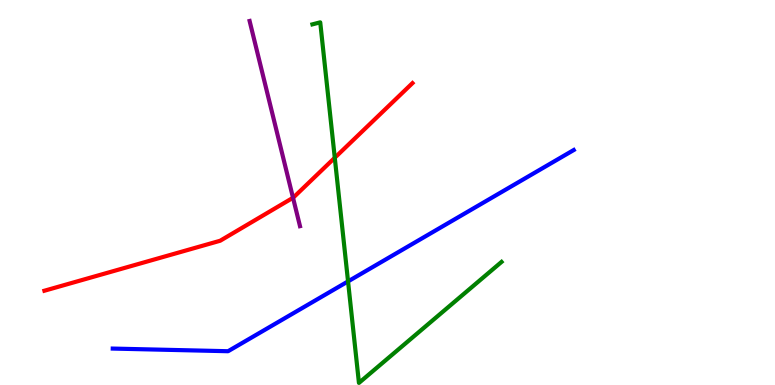[{'lines': ['blue', 'red'], 'intersections': []}, {'lines': ['green', 'red'], 'intersections': [{'x': 4.32, 'y': 5.9}]}, {'lines': ['purple', 'red'], 'intersections': [{'x': 3.78, 'y': 4.86}]}, {'lines': ['blue', 'green'], 'intersections': [{'x': 4.49, 'y': 2.69}]}, {'lines': ['blue', 'purple'], 'intersections': []}, {'lines': ['green', 'purple'], 'intersections': []}]